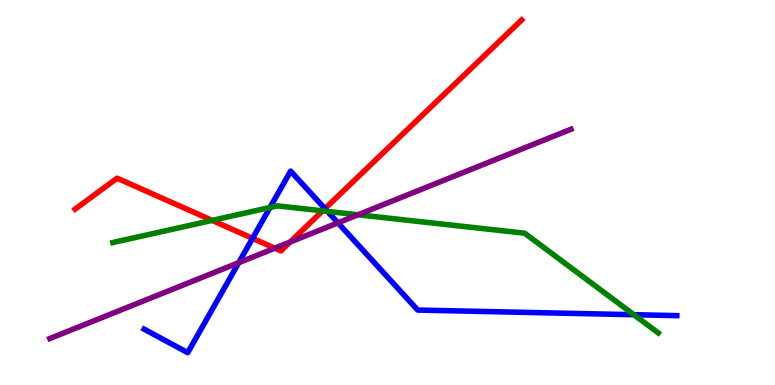[{'lines': ['blue', 'red'], 'intersections': [{'x': 3.26, 'y': 3.81}, {'x': 4.19, 'y': 4.58}]}, {'lines': ['green', 'red'], 'intersections': [{'x': 2.74, 'y': 4.28}, {'x': 4.16, 'y': 4.52}]}, {'lines': ['purple', 'red'], 'intersections': [{'x': 3.55, 'y': 3.55}, {'x': 3.74, 'y': 3.71}]}, {'lines': ['blue', 'green'], 'intersections': [{'x': 3.48, 'y': 4.61}, {'x': 4.23, 'y': 4.51}, {'x': 8.18, 'y': 1.83}]}, {'lines': ['blue', 'purple'], 'intersections': [{'x': 3.08, 'y': 3.18}, {'x': 4.36, 'y': 4.21}]}, {'lines': ['green', 'purple'], 'intersections': [{'x': 4.62, 'y': 4.42}]}]